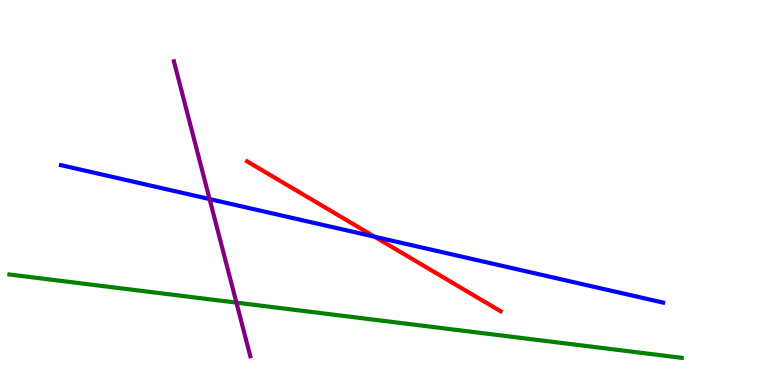[{'lines': ['blue', 'red'], 'intersections': [{'x': 4.83, 'y': 3.85}]}, {'lines': ['green', 'red'], 'intersections': []}, {'lines': ['purple', 'red'], 'intersections': []}, {'lines': ['blue', 'green'], 'intersections': []}, {'lines': ['blue', 'purple'], 'intersections': [{'x': 2.7, 'y': 4.83}]}, {'lines': ['green', 'purple'], 'intersections': [{'x': 3.05, 'y': 2.14}]}]